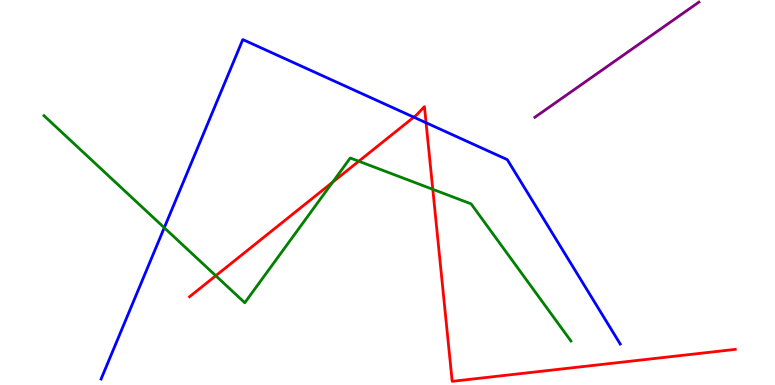[{'lines': ['blue', 'red'], 'intersections': [{'x': 5.34, 'y': 6.96}, {'x': 5.5, 'y': 6.81}]}, {'lines': ['green', 'red'], 'intersections': [{'x': 2.78, 'y': 2.84}, {'x': 4.29, 'y': 5.27}, {'x': 4.63, 'y': 5.81}, {'x': 5.58, 'y': 5.08}]}, {'lines': ['purple', 'red'], 'intersections': []}, {'lines': ['blue', 'green'], 'intersections': [{'x': 2.12, 'y': 4.09}]}, {'lines': ['blue', 'purple'], 'intersections': []}, {'lines': ['green', 'purple'], 'intersections': []}]